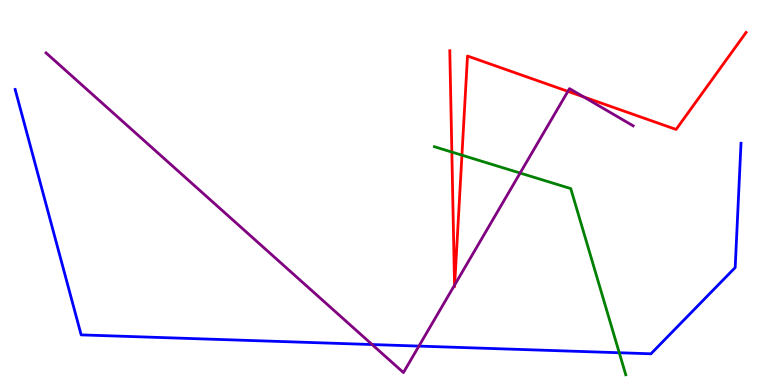[{'lines': ['blue', 'red'], 'intersections': []}, {'lines': ['green', 'red'], 'intersections': [{'x': 5.83, 'y': 6.05}, {'x': 5.96, 'y': 5.97}]}, {'lines': ['purple', 'red'], 'intersections': [{'x': 5.86, 'y': 2.59}, {'x': 5.87, 'y': 2.6}, {'x': 7.33, 'y': 7.63}, {'x': 7.53, 'y': 7.48}]}, {'lines': ['blue', 'green'], 'intersections': [{'x': 7.99, 'y': 0.838}]}, {'lines': ['blue', 'purple'], 'intersections': [{'x': 4.8, 'y': 1.05}, {'x': 5.41, 'y': 1.01}]}, {'lines': ['green', 'purple'], 'intersections': [{'x': 6.71, 'y': 5.51}]}]